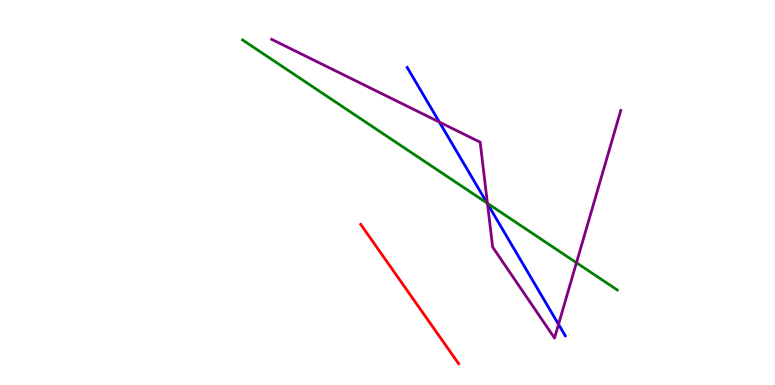[{'lines': ['blue', 'red'], 'intersections': []}, {'lines': ['green', 'red'], 'intersections': []}, {'lines': ['purple', 'red'], 'intersections': []}, {'lines': ['blue', 'green'], 'intersections': [{'x': 6.29, 'y': 4.72}]}, {'lines': ['blue', 'purple'], 'intersections': [{'x': 5.67, 'y': 6.83}, {'x': 6.29, 'y': 4.71}, {'x': 7.21, 'y': 1.58}]}, {'lines': ['green', 'purple'], 'intersections': [{'x': 6.29, 'y': 4.72}, {'x': 7.44, 'y': 3.18}]}]